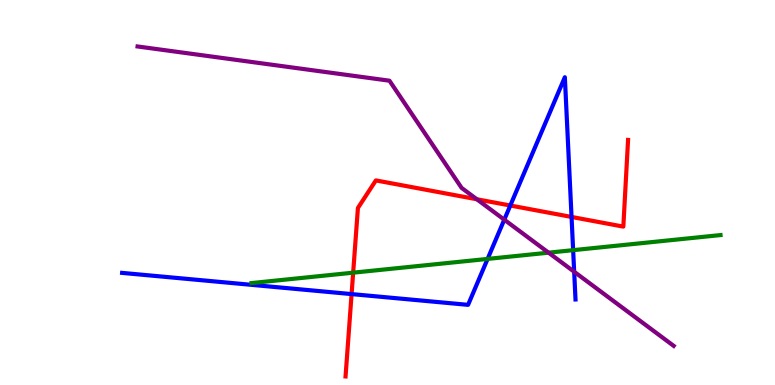[{'lines': ['blue', 'red'], 'intersections': [{'x': 4.54, 'y': 2.36}, {'x': 6.58, 'y': 4.66}, {'x': 7.37, 'y': 4.37}]}, {'lines': ['green', 'red'], 'intersections': [{'x': 4.56, 'y': 2.92}]}, {'lines': ['purple', 'red'], 'intersections': [{'x': 6.15, 'y': 4.82}]}, {'lines': ['blue', 'green'], 'intersections': [{'x': 6.29, 'y': 3.27}, {'x': 7.4, 'y': 3.5}]}, {'lines': ['blue', 'purple'], 'intersections': [{'x': 6.51, 'y': 4.29}, {'x': 7.41, 'y': 2.94}]}, {'lines': ['green', 'purple'], 'intersections': [{'x': 7.08, 'y': 3.44}]}]